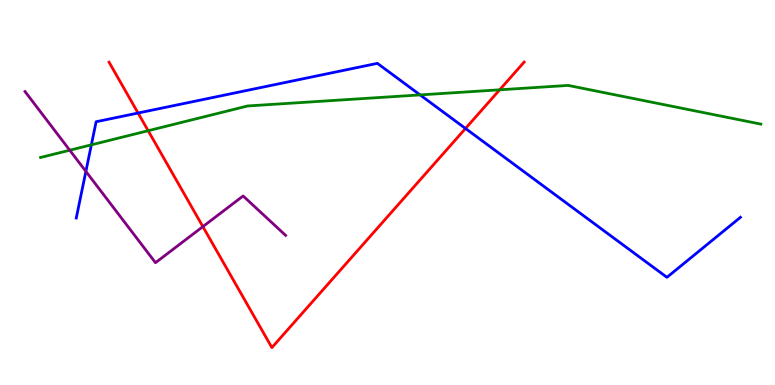[{'lines': ['blue', 'red'], 'intersections': [{'x': 1.78, 'y': 7.06}, {'x': 6.01, 'y': 6.66}]}, {'lines': ['green', 'red'], 'intersections': [{'x': 1.91, 'y': 6.6}, {'x': 6.45, 'y': 7.67}]}, {'lines': ['purple', 'red'], 'intersections': [{'x': 2.62, 'y': 4.11}]}, {'lines': ['blue', 'green'], 'intersections': [{'x': 1.18, 'y': 6.24}, {'x': 5.42, 'y': 7.53}]}, {'lines': ['blue', 'purple'], 'intersections': [{'x': 1.11, 'y': 5.55}]}, {'lines': ['green', 'purple'], 'intersections': [{'x': 0.9, 'y': 6.1}]}]